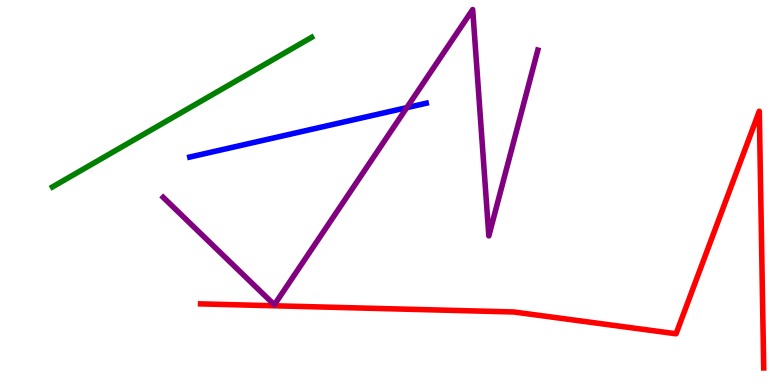[{'lines': ['blue', 'red'], 'intersections': []}, {'lines': ['green', 'red'], 'intersections': []}, {'lines': ['purple', 'red'], 'intersections': []}, {'lines': ['blue', 'green'], 'intersections': []}, {'lines': ['blue', 'purple'], 'intersections': [{'x': 5.25, 'y': 7.2}]}, {'lines': ['green', 'purple'], 'intersections': []}]